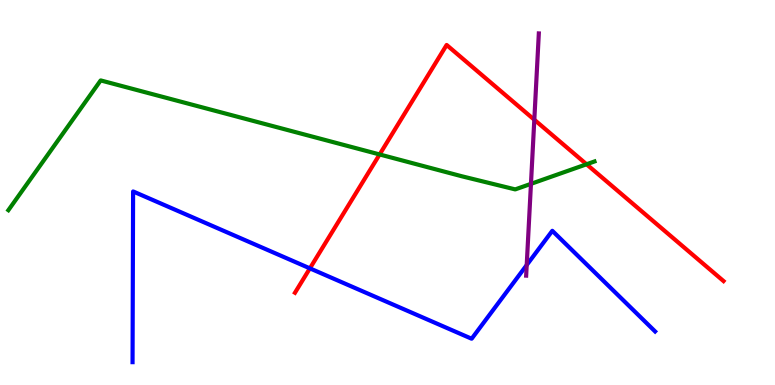[{'lines': ['blue', 'red'], 'intersections': [{'x': 4.0, 'y': 3.03}]}, {'lines': ['green', 'red'], 'intersections': [{'x': 4.9, 'y': 5.99}, {'x': 7.57, 'y': 5.73}]}, {'lines': ['purple', 'red'], 'intersections': [{'x': 6.89, 'y': 6.89}]}, {'lines': ['blue', 'green'], 'intersections': []}, {'lines': ['blue', 'purple'], 'intersections': [{'x': 6.8, 'y': 3.12}]}, {'lines': ['green', 'purple'], 'intersections': [{'x': 6.85, 'y': 5.22}]}]